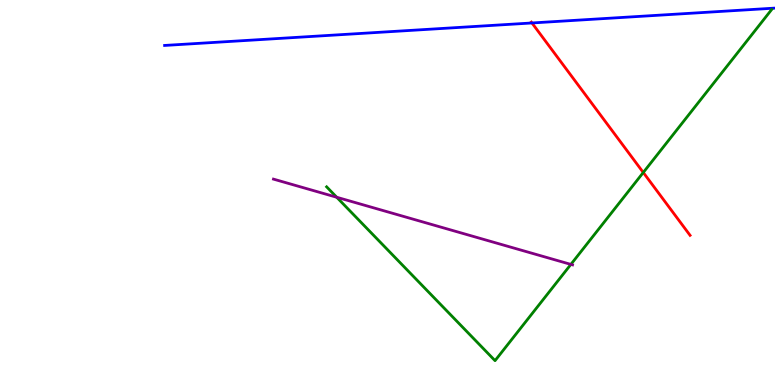[{'lines': ['blue', 'red'], 'intersections': [{'x': 6.86, 'y': 9.4}]}, {'lines': ['green', 'red'], 'intersections': [{'x': 8.3, 'y': 5.52}]}, {'lines': ['purple', 'red'], 'intersections': []}, {'lines': ['blue', 'green'], 'intersections': []}, {'lines': ['blue', 'purple'], 'intersections': []}, {'lines': ['green', 'purple'], 'intersections': [{'x': 4.34, 'y': 4.88}, {'x': 7.37, 'y': 3.13}]}]